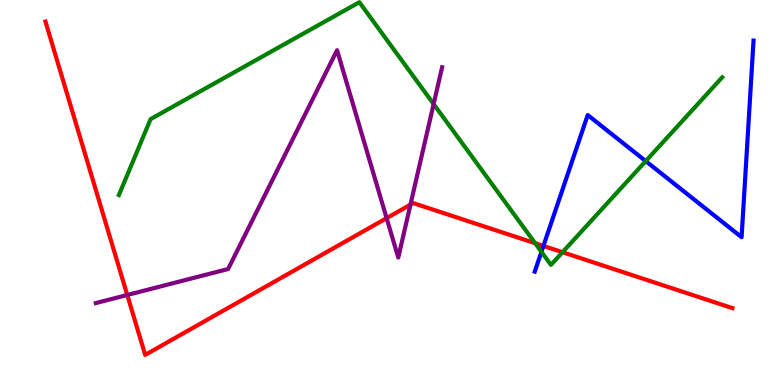[{'lines': ['blue', 'red'], 'intersections': [{'x': 7.01, 'y': 3.61}]}, {'lines': ['green', 'red'], 'intersections': [{'x': 6.9, 'y': 3.68}, {'x': 7.26, 'y': 3.45}]}, {'lines': ['purple', 'red'], 'intersections': [{'x': 1.64, 'y': 2.34}, {'x': 4.99, 'y': 4.33}, {'x': 5.3, 'y': 4.68}]}, {'lines': ['blue', 'green'], 'intersections': [{'x': 6.99, 'y': 3.46}, {'x': 8.33, 'y': 5.82}]}, {'lines': ['blue', 'purple'], 'intersections': []}, {'lines': ['green', 'purple'], 'intersections': [{'x': 5.6, 'y': 7.3}]}]